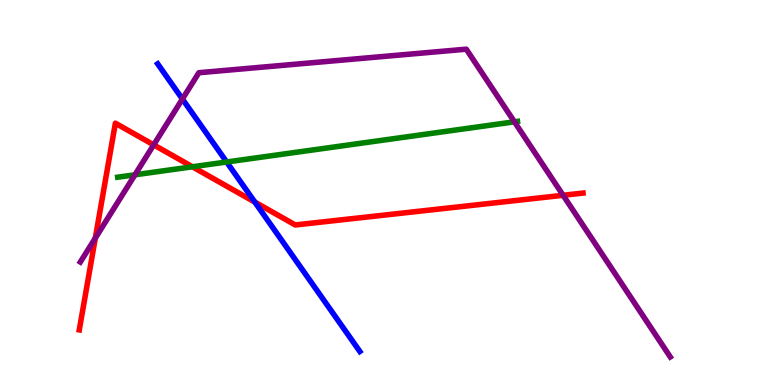[{'lines': ['blue', 'red'], 'intersections': [{'x': 3.29, 'y': 4.75}]}, {'lines': ['green', 'red'], 'intersections': [{'x': 2.48, 'y': 5.67}]}, {'lines': ['purple', 'red'], 'intersections': [{'x': 1.23, 'y': 3.82}, {'x': 1.98, 'y': 6.24}, {'x': 7.27, 'y': 4.93}]}, {'lines': ['blue', 'green'], 'intersections': [{'x': 2.92, 'y': 5.79}]}, {'lines': ['blue', 'purple'], 'intersections': [{'x': 2.35, 'y': 7.43}]}, {'lines': ['green', 'purple'], 'intersections': [{'x': 1.74, 'y': 5.46}, {'x': 6.64, 'y': 6.84}]}]